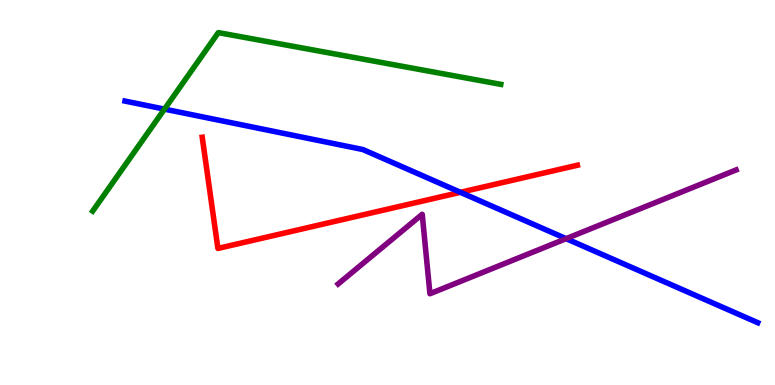[{'lines': ['blue', 'red'], 'intersections': [{'x': 5.94, 'y': 5.0}]}, {'lines': ['green', 'red'], 'intersections': []}, {'lines': ['purple', 'red'], 'intersections': []}, {'lines': ['blue', 'green'], 'intersections': [{'x': 2.12, 'y': 7.17}]}, {'lines': ['blue', 'purple'], 'intersections': [{'x': 7.31, 'y': 3.8}]}, {'lines': ['green', 'purple'], 'intersections': []}]